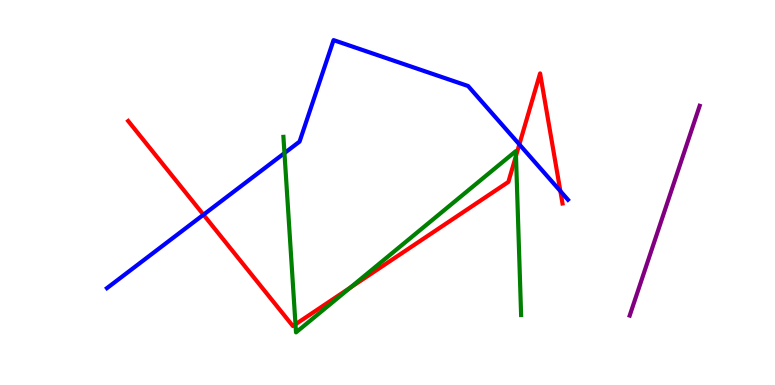[{'lines': ['blue', 'red'], 'intersections': [{'x': 2.63, 'y': 4.42}, {'x': 6.7, 'y': 6.25}, {'x': 7.23, 'y': 5.04}]}, {'lines': ['green', 'red'], 'intersections': [{'x': 3.81, 'y': 1.58}, {'x': 4.52, 'y': 2.53}, {'x': 6.66, 'y': 5.95}]}, {'lines': ['purple', 'red'], 'intersections': []}, {'lines': ['blue', 'green'], 'intersections': [{'x': 3.67, 'y': 6.02}]}, {'lines': ['blue', 'purple'], 'intersections': []}, {'lines': ['green', 'purple'], 'intersections': []}]